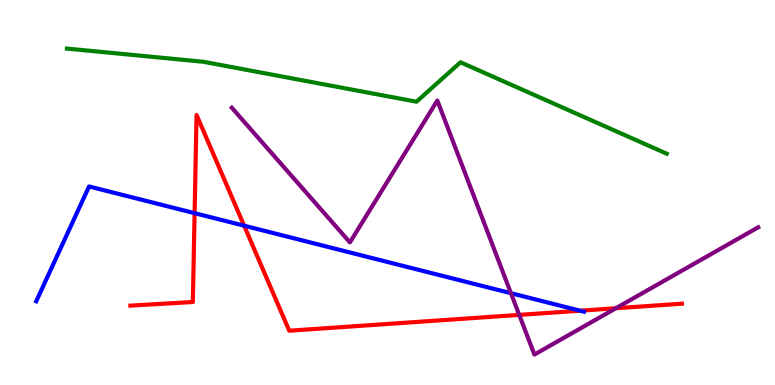[{'lines': ['blue', 'red'], 'intersections': [{'x': 2.51, 'y': 4.46}, {'x': 3.15, 'y': 4.14}, {'x': 7.48, 'y': 1.93}]}, {'lines': ['green', 'red'], 'intersections': []}, {'lines': ['purple', 'red'], 'intersections': [{'x': 6.7, 'y': 1.82}, {'x': 7.95, 'y': 1.99}]}, {'lines': ['blue', 'green'], 'intersections': []}, {'lines': ['blue', 'purple'], 'intersections': [{'x': 6.59, 'y': 2.38}]}, {'lines': ['green', 'purple'], 'intersections': []}]